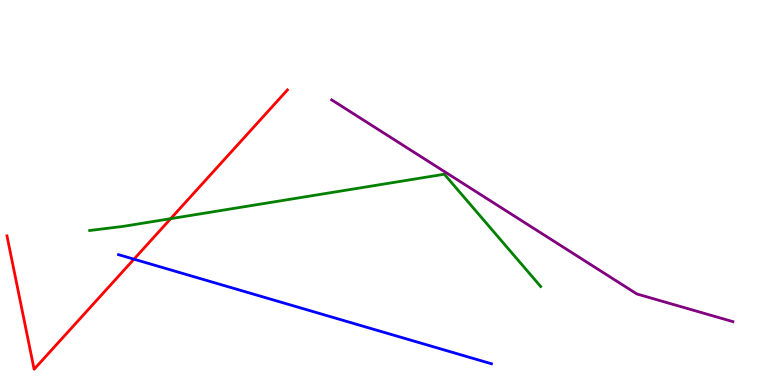[{'lines': ['blue', 'red'], 'intersections': [{'x': 1.73, 'y': 3.27}]}, {'lines': ['green', 'red'], 'intersections': [{'x': 2.2, 'y': 4.32}]}, {'lines': ['purple', 'red'], 'intersections': []}, {'lines': ['blue', 'green'], 'intersections': []}, {'lines': ['blue', 'purple'], 'intersections': []}, {'lines': ['green', 'purple'], 'intersections': []}]